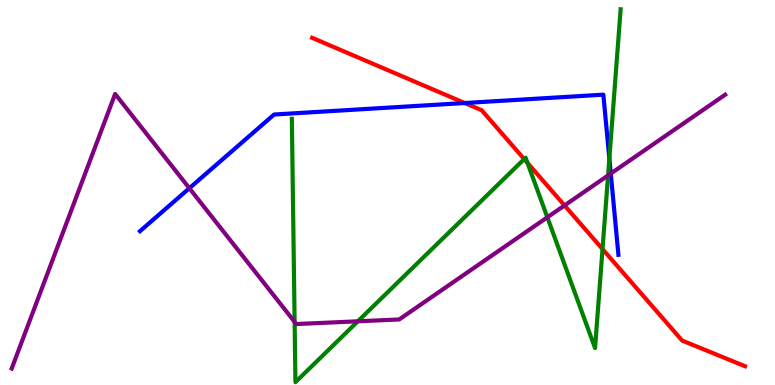[{'lines': ['blue', 'red'], 'intersections': [{'x': 6.0, 'y': 7.32}]}, {'lines': ['green', 'red'], 'intersections': [{'x': 6.76, 'y': 5.87}, {'x': 6.81, 'y': 5.77}, {'x': 7.77, 'y': 3.53}]}, {'lines': ['purple', 'red'], 'intersections': [{'x': 7.28, 'y': 4.66}]}, {'lines': ['blue', 'green'], 'intersections': [{'x': 7.86, 'y': 5.88}]}, {'lines': ['blue', 'purple'], 'intersections': [{'x': 2.44, 'y': 5.11}, {'x': 7.88, 'y': 5.49}]}, {'lines': ['green', 'purple'], 'intersections': [{'x': 3.8, 'y': 1.64}, {'x': 4.62, 'y': 1.65}, {'x': 7.06, 'y': 4.36}, {'x': 7.85, 'y': 5.44}]}]